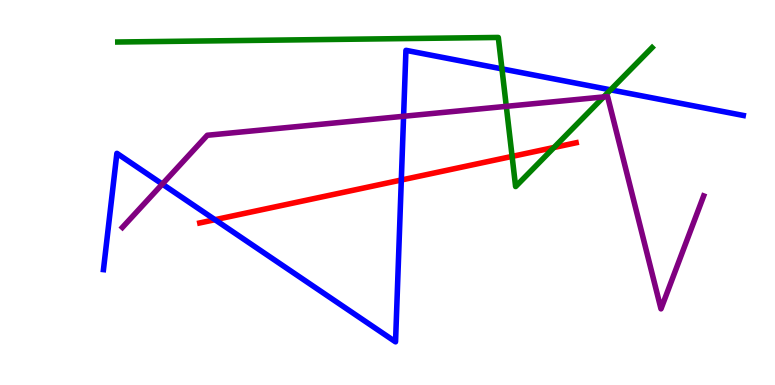[{'lines': ['blue', 'red'], 'intersections': [{'x': 2.77, 'y': 4.29}, {'x': 5.18, 'y': 5.32}]}, {'lines': ['green', 'red'], 'intersections': [{'x': 6.61, 'y': 5.94}, {'x': 7.15, 'y': 6.17}]}, {'lines': ['purple', 'red'], 'intersections': []}, {'lines': ['blue', 'green'], 'intersections': [{'x': 6.48, 'y': 8.21}, {'x': 7.88, 'y': 7.67}]}, {'lines': ['blue', 'purple'], 'intersections': [{'x': 2.09, 'y': 5.22}, {'x': 5.21, 'y': 6.98}]}, {'lines': ['green', 'purple'], 'intersections': [{'x': 6.53, 'y': 7.24}, {'x': 7.79, 'y': 7.48}]}]